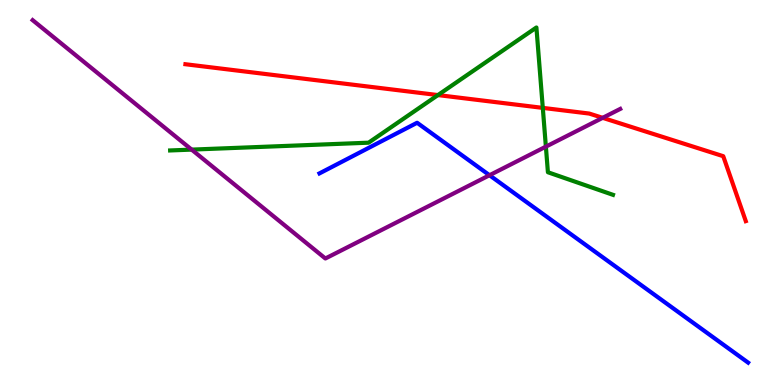[{'lines': ['blue', 'red'], 'intersections': []}, {'lines': ['green', 'red'], 'intersections': [{'x': 5.65, 'y': 7.53}, {'x': 7.0, 'y': 7.2}]}, {'lines': ['purple', 'red'], 'intersections': [{'x': 7.78, 'y': 6.94}]}, {'lines': ['blue', 'green'], 'intersections': []}, {'lines': ['blue', 'purple'], 'intersections': [{'x': 6.32, 'y': 5.45}]}, {'lines': ['green', 'purple'], 'intersections': [{'x': 2.47, 'y': 6.11}, {'x': 7.04, 'y': 6.19}]}]